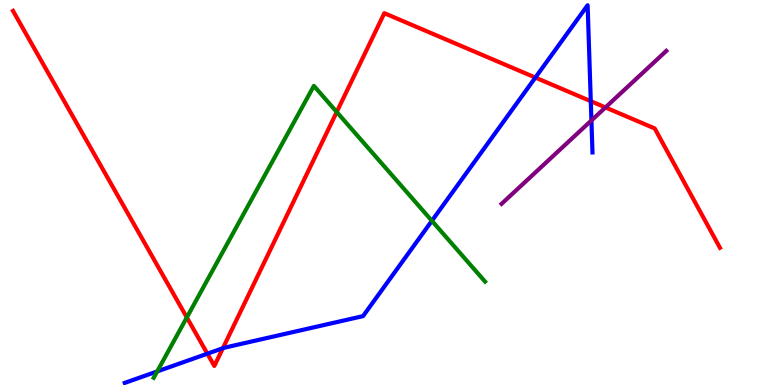[{'lines': ['blue', 'red'], 'intersections': [{'x': 2.68, 'y': 0.813}, {'x': 2.88, 'y': 0.956}, {'x': 6.91, 'y': 7.99}, {'x': 7.62, 'y': 7.37}]}, {'lines': ['green', 'red'], 'intersections': [{'x': 2.41, 'y': 1.75}, {'x': 4.34, 'y': 7.09}]}, {'lines': ['purple', 'red'], 'intersections': [{'x': 7.81, 'y': 7.21}]}, {'lines': ['blue', 'green'], 'intersections': [{'x': 2.03, 'y': 0.353}, {'x': 5.57, 'y': 4.26}]}, {'lines': ['blue', 'purple'], 'intersections': [{'x': 7.63, 'y': 6.87}]}, {'lines': ['green', 'purple'], 'intersections': []}]